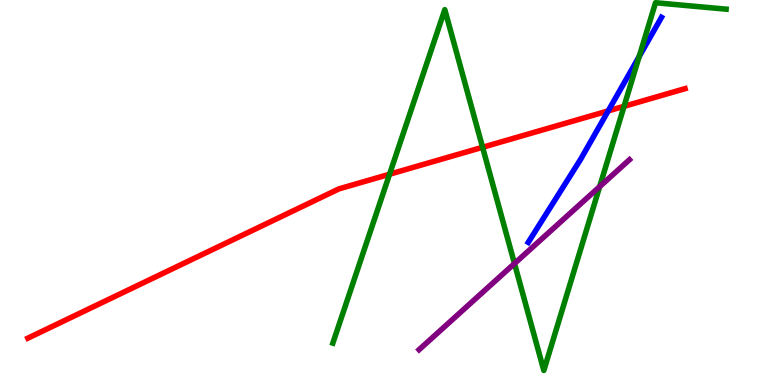[{'lines': ['blue', 'red'], 'intersections': [{'x': 7.85, 'y': 7.12}]}, {'lines': ['green', 'red'], 'intersections': [{'x': 5.03, 'y': 5.47}, {'x': 6.23, 'y': 6.17}, {'x': 8.05, 'y': 7.24}]}, {'lines': ['purple', 'red'], 'intersections': []}, {'lines': ['blue', 'green'], 'intersections': [{'x': 8.25, 'y': 8.53}]}, {'lines': ['blue', 'purple'], 'intersections': []}, {'lines': ['green', 'purple'], 'intersections': [{'x': 6.64, 'y': 3.15}, {'x': 7.74, 'y': 5.15}]}]